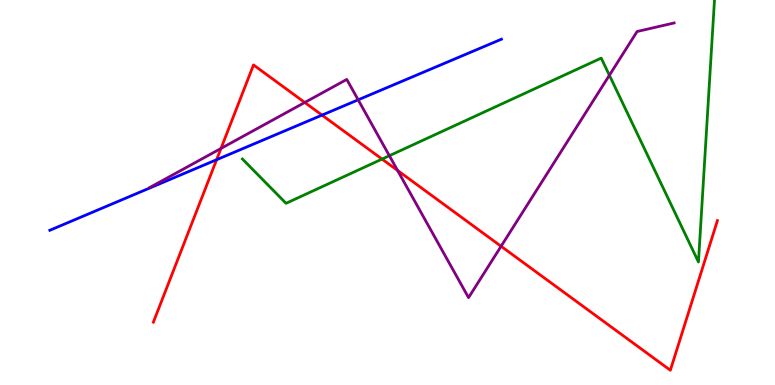[{'lines': ['blue', 'red'], 'intersections': [{'x': 2.8, 'y': 5.85}, {'x': 4.16, 'y': 7.01}]}, {'lines': ['green', 'red'], 'intersections': [{'x': 4.93, 'y': 5.87}]}, {'lines': ['purple', 'red'], 'intersections': [{'x': 2.85, 'y': 6.14}, {'x': 3.93, 'y': 7.34}, {'x': 5.13, 'y': 5.57}, {'x': 6.47, 'y': 3.6}]}, {'lines': ['blue', 'green'], 'intersections': []}, {'lines': ['blue', 'purple'], 'intersections': [{'x': 4.62, 'y': 7.41}]}, {'lines': ['green', 'purple'], 'intersections': [{'x': 5.02, 'y': 5.96}, {'x': 7.86, 'y': 8.05}]}]